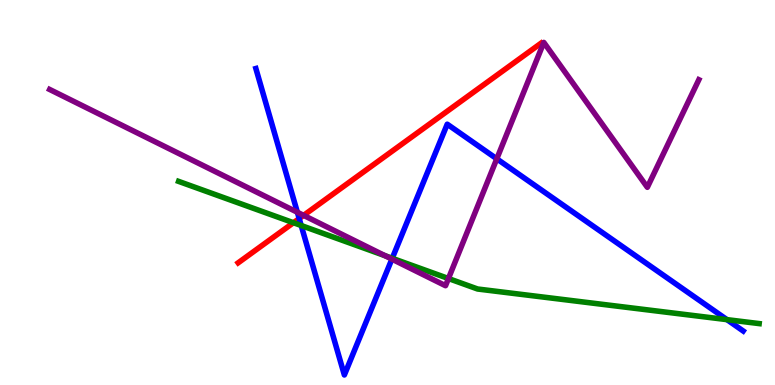[{'lines': ['blue', 'red'], 'intersections': [{'x': 3.86, 'y': 4.32}]}, {'lines': ['green', 'red'], 'intersections': [{'x': 3.79, 'y': 4.21}]}, {'lines': ['purple', 'red'], 'intersections': [{'x': 3.92, 'y': 4.41}]}, {'lines': ['blue', 'green'], 'intersections': [{'x': 3.89, 'y': 4.14}, {'x': 5.06, 'y': 3.29}, {'x': 9.38, 'y': 1.7}]}, {'lines': ['blue', 'purple'], 'intersections': [{'x': 3.84, 'y': 4.49}, {'x': 5.06, 'y': 3.27}, {'x': 6.41, 'y': 5.87}]}, {'lines': ['green', 'purple'], 'intersections': [{'x': 4.97, 'y': 3.36}, {'x': 5.79, 'y': 2.77}]}]